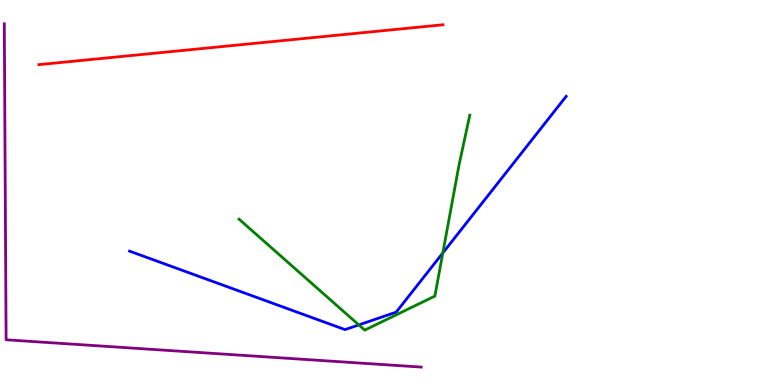[{'lines': ['blue', 'red'], 'intersections': []}, {'lines': ['green', 'red'], 'intersections': []}, {'lines': ['purple', 'red'], 'intersections': []}, {'lines': ['blue', 'green'], 'intersections': [{'x': 4.63, 'y': 1.56}, {'x': 5.71, 'y': 3.43}]}, {'lines': ['blue', 'purple'], 'intersections': []}, {'lines': ['green', 'purple'], 'intersections': []}]